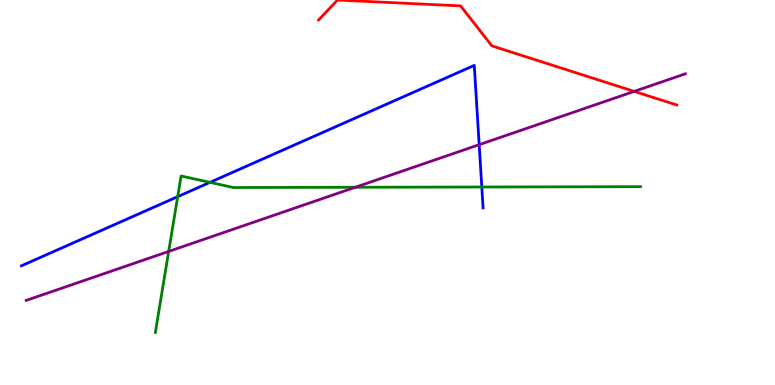[{'lines': ['blue', 'red'], 'intersections': []}, {'lines': ['green', 'red'], 'intersections': []}, {'lines': ['purple', 'red'], 'intersections': [{'x': 8.18, 'y': 7.63}]}, {'lines': ['blue', 'green'], 'intersections': [{'x': 2.29, 'y': 4.89}, {'x': 2.71, 'y': 5.26}, {'x': 6.22, 'y': 5.14}]}, {'lines': ['blue', 'purple'], 'intersections': [{'x': 6.18, 'y': 6.24}]}, {'lines': ['green', 'purple'], 'intersections': [{'x': 2.18, 'y': 3.47}, {'x': 4.58, 'y': 5.14}]}]